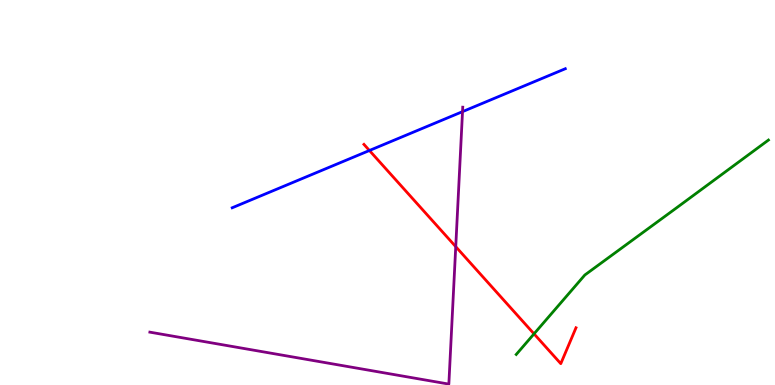[{'lines': ['blue', 'red'], 'intersections': [{'x': 4.77, 'y': 6.09}]}, {'lines': ['green', 'red'], 'intersections': [{'x': 6.89, 'y': 1.33}]}, {'lines': ['purple', 'red'], 'intersections': [{'x': 5.88, 'y': 3.59}]}, {'lines': ['blue', 'green'], 'intersections': []}, {'lines': ['blue', 'purple'], 'intersections': [{'x': 5.97, 'y': 7.1}]}, {'lines': ['green', 'purple'], 'intersections': []}]